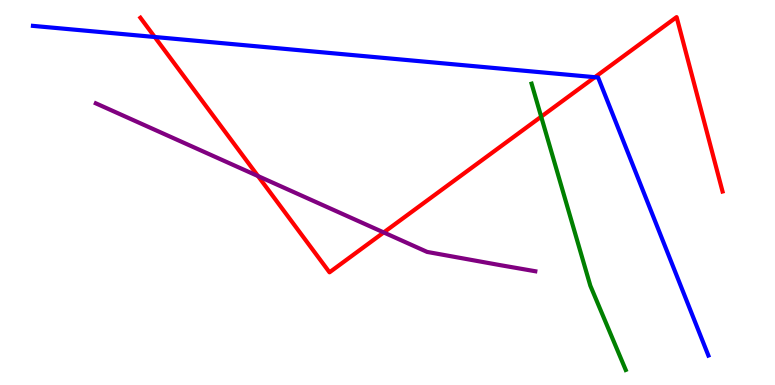[{'lines': ['blue', 'red'], 'intersections': [{'x': 2.0, 'y': 9.04}, {'x': 7.68, 'y': 7.99}]}, {'lines': ['green', 'red'], 'intersections': [{'x': 6.98, 'y': 6.97}]}, {'lines': ['purple', 'red'], 'intersections': [{'x': 3.33, 'y': 5.43}, {'x': 4.95, 'y': 3.96}]}, {'lines': ['blue', 'green'], 'intersections': []}, {'lines': ['blue', 'purple'], 'intersections': []}, {'lines': ['green', 'purple'], 'intersections': []}]